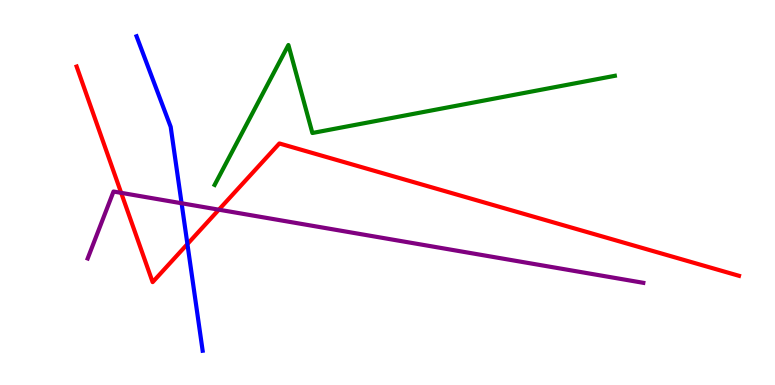[{'lines': ['blue', 'red'], 'intersections': [{'x': 2.42, 'y': 3.66}]}, {'lines': ['green', 'red'], 'intersections': []}, {'lines': ['purple', 'red'], 'intersections': [{'x': 1.56, 'y': 4.99}, {'x': 2.82, 'y': 4.55}]}, {'lines': ['blue', 'green'], 'intersections': []}, {'lines': ['blue', 'purple'], 'intersections': [{'x': 2.34, 'y': 4.72}]}, {'lines': ['green', 'purple'], 'intersections': []}]